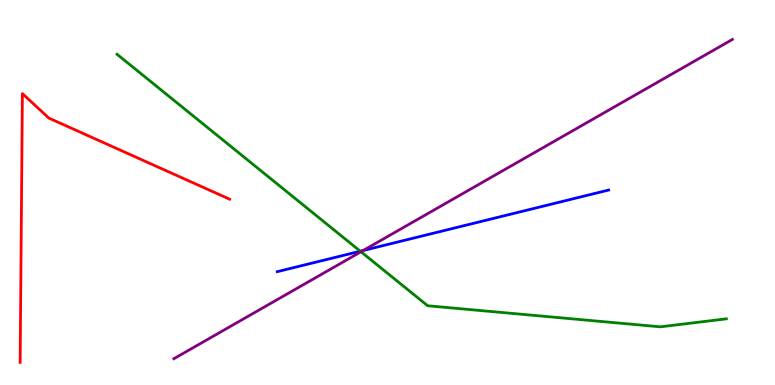[{'lines': ['blue', 'red'], 'intersections': []}, {'lines': ['green', 'red'], 'intersections': []}, {'lines': ['purple', 'red'], 'intersections': []}, {'lines': ['blue', 'green'], 'intersections': [{'x': 4.65, 'y': 3.47}]}, {'lines': ['blue', 'purple'], 'intersections': [{'x': 4.69, 'y': 3.49}]}, {'lines': ['green', 'purple'], 'intersections': [{'x': 4.66, 'y': 3.46}]}]